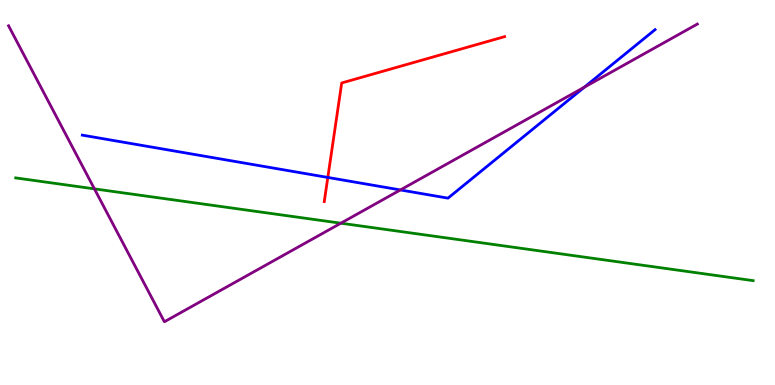[{'lines': ['blue', 'red'], 'intersections': [{'x': 4.23, 'y': 5.39}]}, {'lines': ['green', 'red'], 'intersections': []}, {'lines': ['purple', 'red'], 'intersections': []}, {'lines': ['blue', 'green'], 'intersections': []}, {'lines': ['blue', 'purple'], 'intersections': [{'x': 5.17, 'y': 5.07}, {'x': 7.54, 'y': 7.74}]}, {'lines': ['green', 'purple'], 'intersections': [{'x': 1.22, 'y': 5.09}, {'x': 4.4, 'y': 4.2}]}]